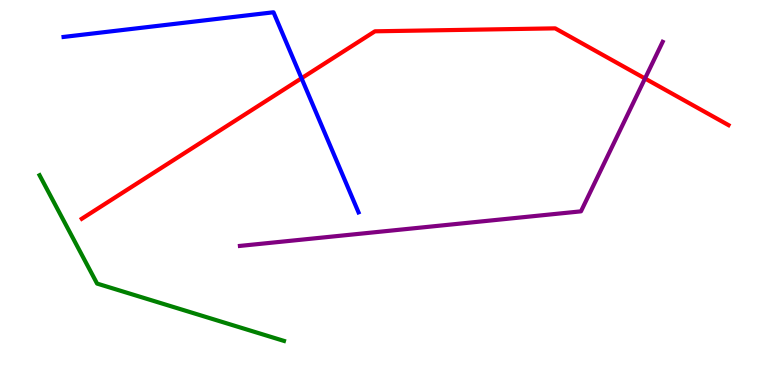[{'lines': ['blue', 'red'], 'intersections': [{'x': 3.89, 'y': 7.97}]}, {'lines': ['green', 'red'], 'intersections': []}, {'lines': ['purple', 'red'], 'intersections': [{'x': 8.32, 'y': 7.96}]}, {'lines': ['blue', 'green'], 'intersections': []}, {'lines': ['blue', 'purple'], 'intersections': []}, {'lines': ['green', 'purple'], 'intersections': []}]